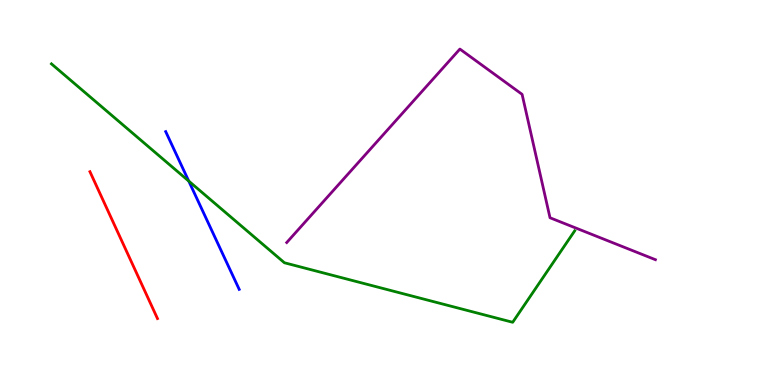[{'lines': ['blue', 'red'], 'intersections': []}, {'lines': ['green', 'red'], 'intersections': []}, {'lines': ['purple', 'red'], 'intersections': []}, {'lines': ['blue', 'green'], 'intersections': [{'x': 2.44, 'y': 5.3}]}, {'lines': ['blue', 'purple'], 'intersections': []}, {'lines': ['green', 'purple'], 'intersections': []}]